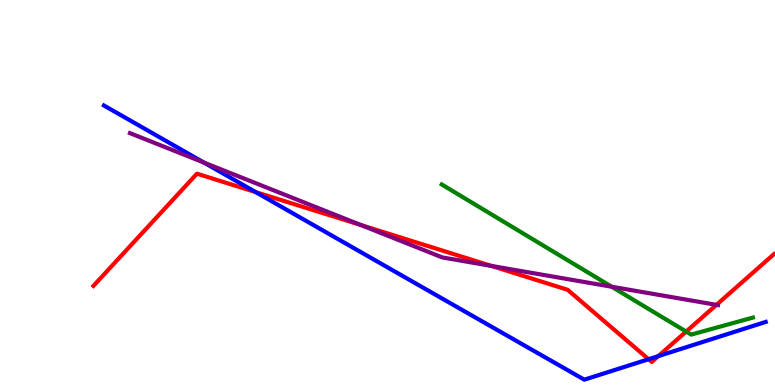[{'lines': ['blue', 'red'], 'intersections': [{'x': 3.3, 'y': 5.01}, {'x': 8.37, 'y': 0.67}, {'x': 8.49, 'y': 0.75}]}, {'lines': ['green', 'red'], 'intersections': [{'x': 8.85, 'y': 1.39}]}, {'lines': ['purple', 'red'], 'intersections': [{'x': 4.66, 'y': 4.15}, {'x': 6.34, 'y': 3.09}, {'x': 9.24, 'y': 2.08}]}, {'lines': ['blue', 'green'], 'intersections': []}, {'lines': ['blue', 'purple'], 'intersections': [{'x': 2.63, 'y': 5.78}]}, {'lines': ['green', 'purple'], 'intersections': [{'x': 7.89, 'y': 2.55}]}]